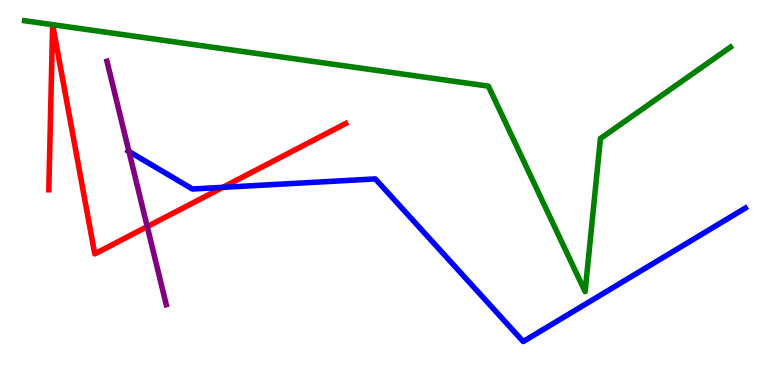[{'lines': ['blue', 'red'], 'intersections': [{'x': 2.88, 'y': 5.13}]}, {'lines': ['green', 'red'], 'intersections': [{'x': 0.679, 'y': 9.36}, {'x': 0.679, 'y': 9.36}]}, {'lines': ['purple', 'red'], 'intersections': [{'x': 1.9, 'y': 4.11}]}, {'lines': ['blue', 'green'], 'intersections': []}, {'lines': ['blue', 'purple'], 'intersections': [{'x': 1.66, 'y': 6.07}]}, {'lines': ['green', 'purple'], 'intersections': []}]